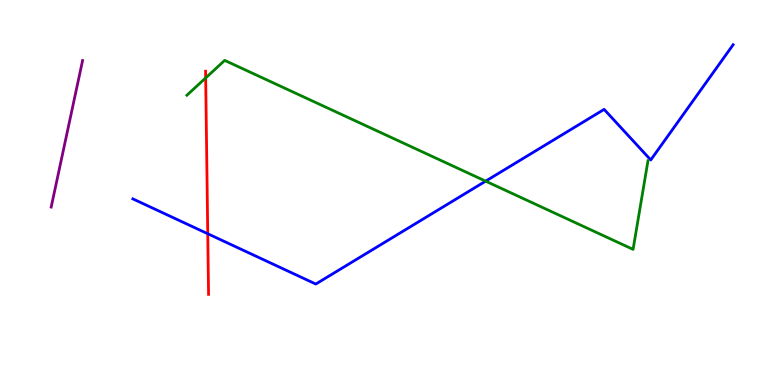[{'lines': ['blue', 'red'], 'intersections': [{'x': 2.68, 'y': 3.93}]}, {'lines': ['green', 'red'], 'intersections': [{'x': 2.65, 'y': 7.98}]}, {'lines': ['purple', 'red'], 'intersections': []}, {'lines': ['blue', 'green'], 'intersections': [{'x': 6.27, 'y': 5.29}]}, {'lines': ['blue', 'purple'], 'intersections': []}, {'lines': ['green', 'purple'], 'intersections': []}]